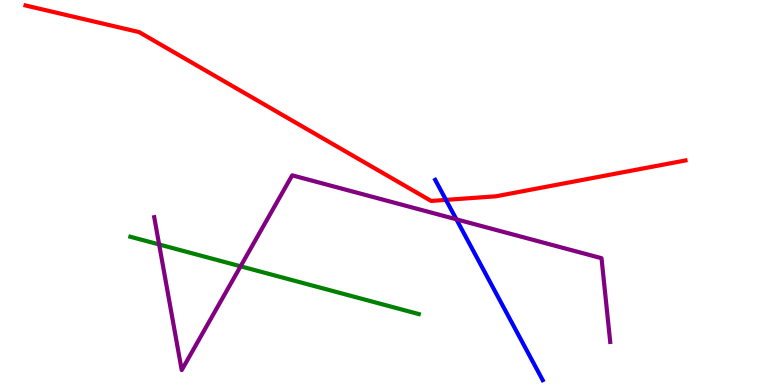[{'lines': ['blue', 'red'], 'intersections': [{'x': 5.75, 'y': 4.81}]}, {'lines': ['green', 'red'], 'intersections': []}, {'lines': ['purple', 'red'], 'intersections': []}, {'lines': ['blue', 'green'], 'intersections': []}, {'lines': ['blue', 'purple'], 'intersections': [{'x': 5.89, 'y': 4.3}]}, {'lines': ['green', 'purple'], 'intersections': [{'x': 2.05, 'y': 3.65}, {'x': 3.1, 'y': 3.08}]}]